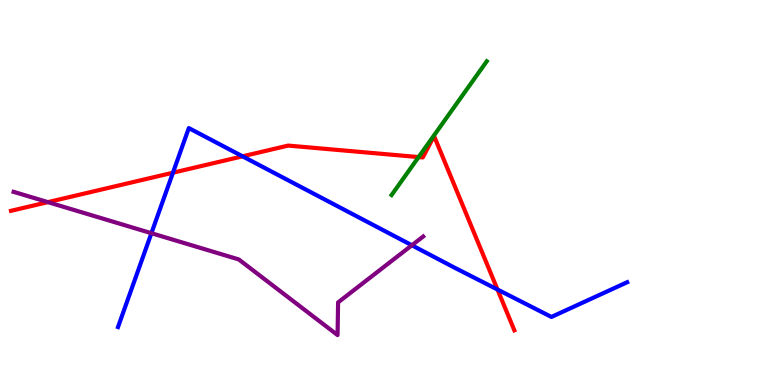[{'lines': ['blue', 'red'], 'intersections': [{'x': 2.23, 'y': 5.51}, {'x': 3.13, 'y': 5.94}, {'x': 6.42, 'y': 2.48}]}, {'lines': ['green', 'red'], 'intersections': [{'x': 5.4, 'y': 5.92}]}, {'lines': ['purple', 'red'], 'intersections': [{'x': 0.618, 'y': 4.75}]}, {'lines': ['blue', 'green'], 'intersections': []}, {'lines': ['blue', 'purple'], 'intersections': [{'x': 1.95, 'y': 3.94}, {'x': 5.31, 'y': 3.63}]}, {'lines': ['green', 'purple'], 'intersections': []}]